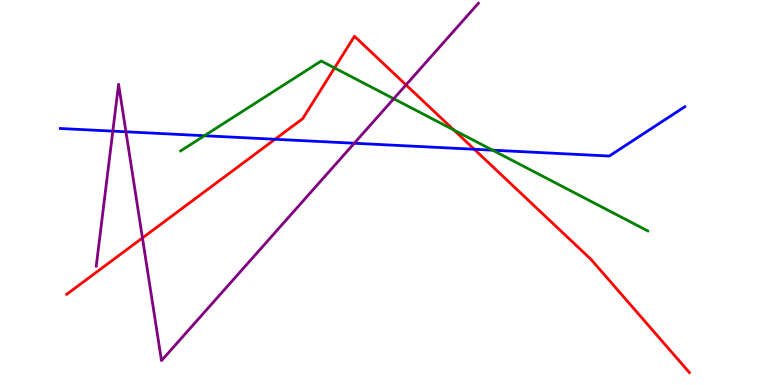[{'lines': ['blue', 'red'], 'intersections': [{'x': 3.55, 'y': 6.38}, {'x': 6.12, 'y': 6.12}]}, {'lines': ['green', 'red'], 'intersections': [{'x': 4.32, 'y': 8.23}, {'x': 5.86, 'y': 6.62}]}, {'lines': ['purple', 'red'], 'intersections': [{'x': 1.84, 'y': 3.82}, {'x': 5.24, 'y': 7.79}]}, {'lines': ['blue', 'green'], 'intersections': [{'x': 2.64, 'y': 6.47}, {'x': 6.36, 'y': 6.1}]}, {'lines': ['blue', 'purple'], 'intersections': [{'x': 1.46, 'y': 6.59}, {'x': 1.63, 'y': 6.58}, {'x': 4.57, 'y': 6.28}]}, {'lines': ['green', 'purple'], 'intersections': [{'x': 5.08, 'y': 7.44}]}]